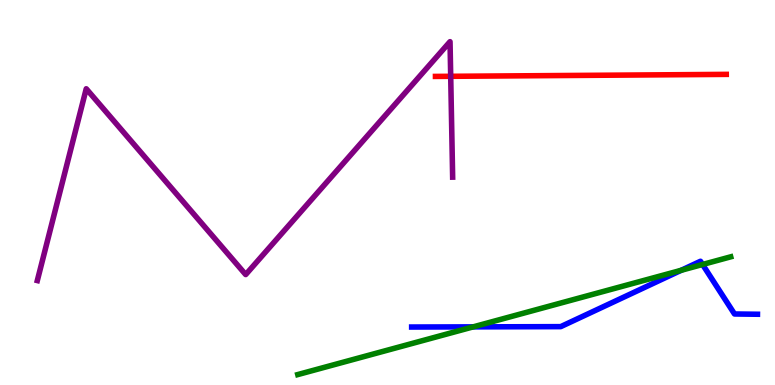[{'lines': ['blue', 'red'], 'intersections': []}, {'lines': ['green', 'red'], 'intersections': []}, {'lines': ['purple', 'red'], 'intersections': [{'x': 5.82, 'y': 8.02}]}, {'lines': ['blue', 'green'], 'intersections': [{'x': 6.11, 'y': 1.51}, {'x': 8.79, 'y': 2.98}, {'x': 9.07, 'y': 3.13}]}, {'lines': ['blue', 'purple'], 'intersections': []}, {'lines': ['green', 'purple'], 'intersections': []}]